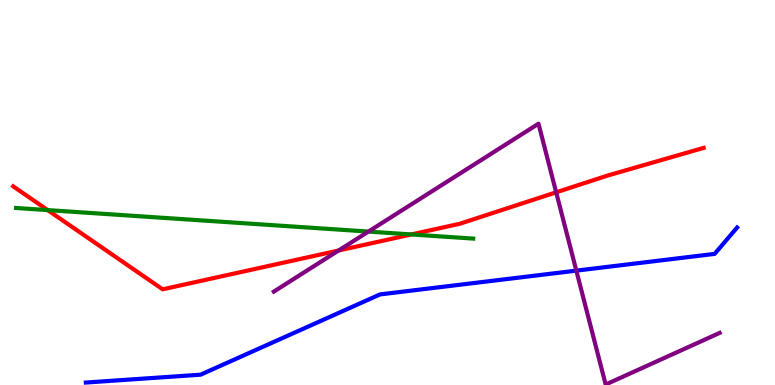[{'lines': ['blue', 'red'], 'intersections': []}, {'lines': ['green', 'red'], 'intersections': [{'x': 0.615, 'y': 4.54}, {'x': 5.31, 'y': 3.91}]}, {'lines': ['purple', 'red'], 'intersections': [{'x': 4.37, 'y': 3.49}, {'x': 7.18, 'y': 5.0}]}, {'lines': ['blue', 'green'], 'intersections': []}, {'lines': ['blue', 'purple'], 'intersections': [{'x': 7.44, 'y': 2.97}]}, {'lines': ['green', 'purple'], 'intersections': [{'x': 4.75, 'y': 3.98}]}]